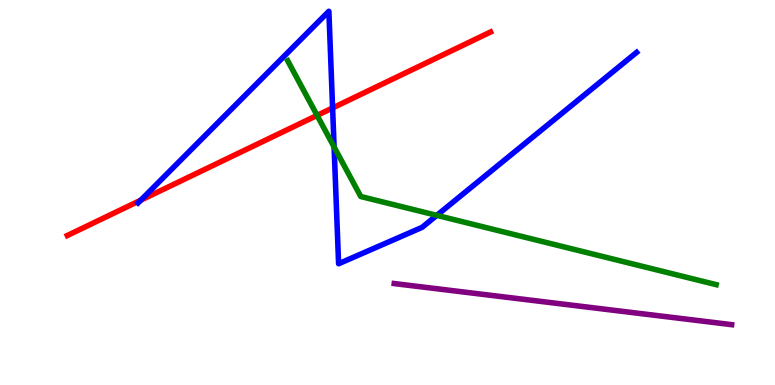[{'lines': ['blue', 'red'], 'intersections': [{'x': 1.82, 'y': 4.8}, {'x': 4.29, 'y': 7.2}]}, {'lines': ['green', 'red'], 'intersections': [{'x': 4.09, 'y': 7.0}]}, {'lines': ['purple', 'red'], 'intersections': []}, {'lines': ['blue', 'green'], 'intersections': [{'x': 4.31, 'y': 6.18}, {'x': 5.64, 'y': 4.41}]}, {'lines': ['blue', 'purple'], 'intersections': []}, {'lines': ['green', 'purple'], 'intersections': []}]